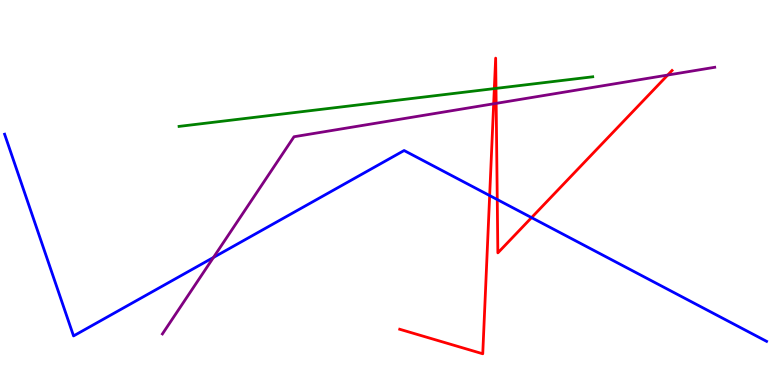[{'lines': ['blue', 'red'], 'intersections': [{'x': 6.32, 'y': 4.92}, {'x': 6.42, 'y': 4.82}, {'x': 6.86, 'y': 4.35}]}, {'lines': ['green', 'red'], 'intersections': [{'x': 6.38, 'y': 7.7}, {'x': 6.4, 'y': 7.7}]}, {'lines': ['purple', 'red'], 'intersections': [{'x': 6.37, 'y': 7.3}, {'x': 6.4, 'y': 7.32}, {'x': 8.62, 'y': 8.05}]}, {'lines': ['blue', 'green'], 'intersections': []}, {'lines': ['blue', 'purple'], 'intersections': [{'x': 2.75, 'y': 3.31}]}, {'lines': ['green', 'purple'], 'intersections': []}]